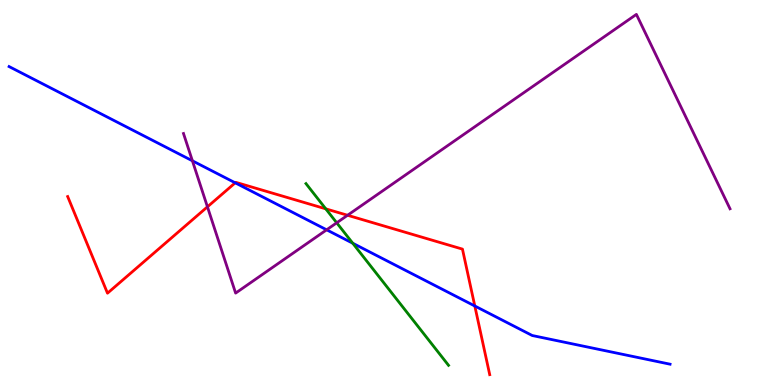[{'lines': ['blue', 'red'], 'intersections': [{'x': 3.04, 'y': 5.25}, {'x': 6.13, 'y': 2.05}]}, {'lines': ['green', 'red'], 'intersections': [{'x': 4.2, 'y': 4.58}]}, {'lines': ['purple', 'red'], 'intersections': [{'x': 2.68, 'y': 4.63}, {'x': 4.48, 'y': 4.41}]}, {'lines': ['blue', 'green'], 'intersections': [{'x': 4.55, 'y': 3.68}]}, {'lines': ['blue', 'purple'], 'intersections': [{'x': 2.48, 'y': 5.82}, {'x': 4.21, 'y': 4.03}]}, {'lines': ['green', 'purple'], 'intersections': [{'x': 4.34, 'y': 4.21}]}]